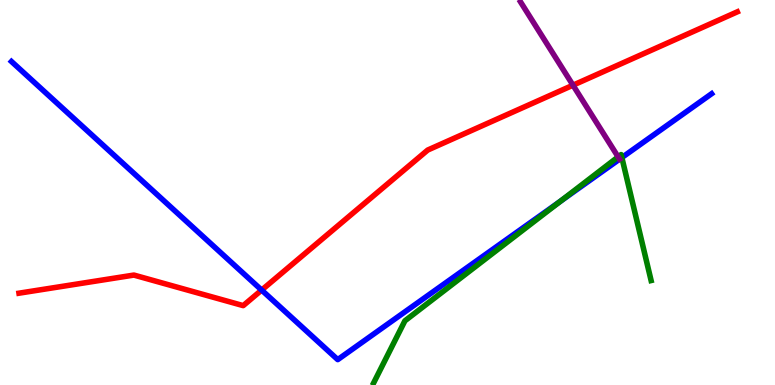[{'lines': ['blue', 'red'], 'intersections': [{'x': 3.38, 'y': 2.47}]}, {'lines': ['green', 'red'], 'intersections': []}, {'lines': ['purple', 'red'], 'intersections': [{'x': 7.39, 'y': 7.79}]}, {'lines': ['blue', 'green'], 'intersections': [{'x': 7.23, 'y': 4.77}, {'x': 8.02, 'y': 5.91}]}, {'lines': ['blue', 'purple'], 'intersections': []}, {'lines': ['green', 'purple'], 'intersections': [{'x': 7.98, 'y': 5.93}]}]